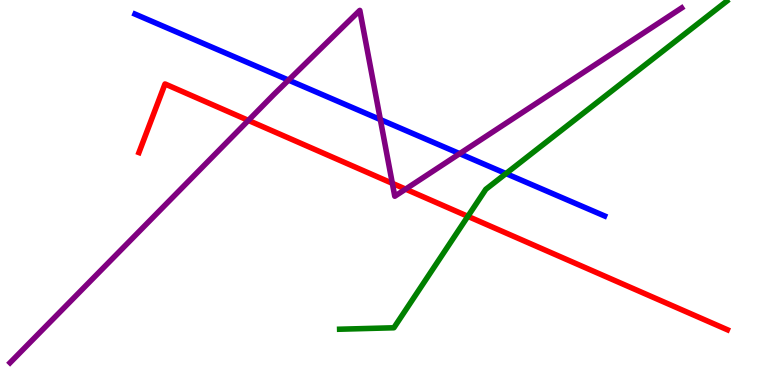[{'lines': ['blue', 'red'], 'intersections': []}, {'lines': ['green', 'red'], 'intersections': [{'x': 6.04, 'y': 4.38}]}, {'lines': ['purple', 'red'], 'intersections': [{'x': 3.2, 'y': 6.87}, {'x': 5.06, 'y': 5.24}, {'x': 5.23, 'y': 5.09}]}, {'lines': ['blue', 'green'], 'intersections': [{'x': 6.53, 'y': 5.49}]}, {'lines': ['blue', 'purple'], 'intersections': [{'x': 3.72, 'y': 7.92}, {'x': 4.91, 'y': 6.89}, {'x': 5.93, 'y': 6.01}]}, {'lines': ['green', 'purple'], 'intersections': []}]